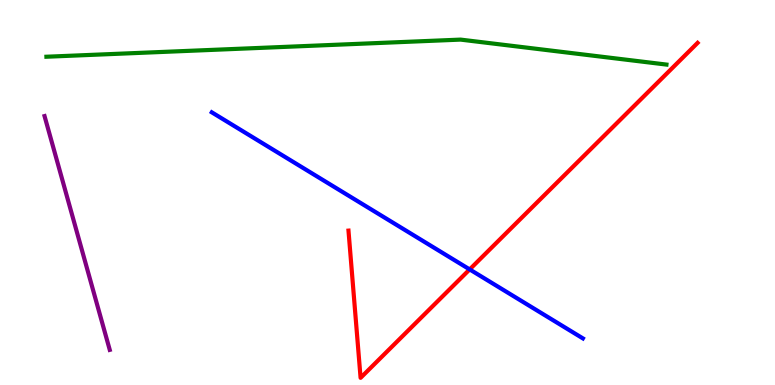[{'lines': ['blue', 'red'], 'intersections': [{'x': 6.06, 'y': 3.0}]}, {'lines': ['green', 'red'], 'intersections': []}, {'lines': ['purple', 'red'], 'intersections': []}, {'lines': ['blue', 'green'], 'intersections': []}, {'lines': ['blue', 'purple'], 'intersections': []}, {'lines': ['green', 'purple'], 'intersections': []}]